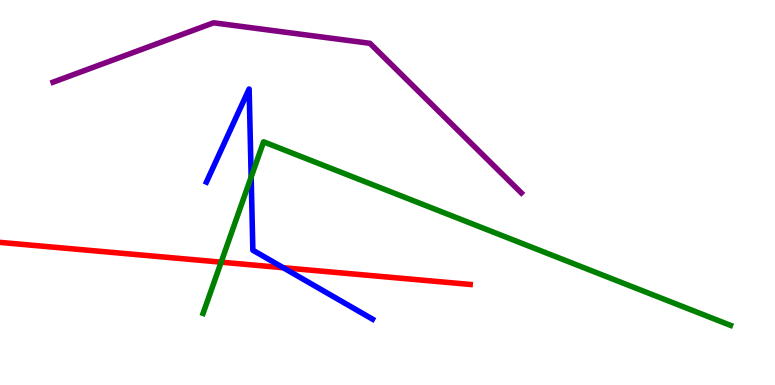[{'lines': ['blue', 'red'], 'intersections': [{'x': 3.65, 'y': 3.05}]}, {'lines': ['green', 'red'], 'intersections': [{'x': 2.85, 'y': 3.19}]}, {'lines': ['purple', 'red'], 'intersections': []}, {'lines': ['blue', 'green'], 'intersections': [{'x': 3.24, 'y': 5.4}]}, {'lines': ['blue', 'purple'], 'intersections': []}, {'lines': ['green', 'purple'], 'intersections': []}]